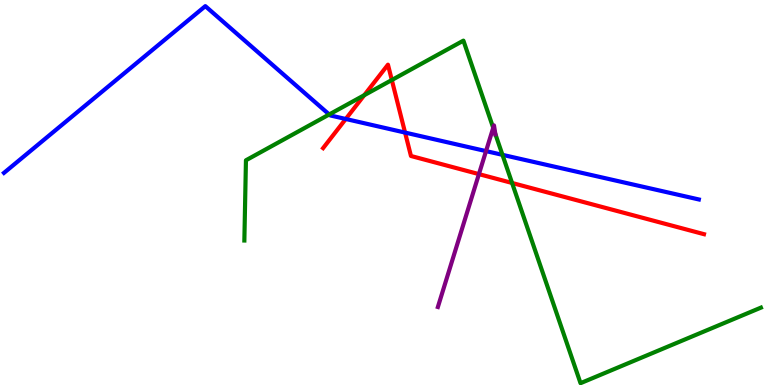[{'lines': ['blue', 'red'], 'intersections': [{'x': 4.46, 'y': 6.91}, {'x': 5.23, 'y': 6.56}]}, {'lines': ['green', 'red'], 'intersections': [{'x': 4.7, 'y': 7.53}, {'x': 5.06, 'y': 7.92}, {'x': 6.61, 'y': 5.25}]}, {'lines': ['purple', 'red'], 'intersections': [{'x': 6.18, 'y': 5.48}]}, {'lines': ['blue', 'green'], 'intersections': [{'x': 4.25, 'y': 7.03}, {'x': 6.48, 'y': 5.98}]}, {'lines': ['blue', 'purple'], 'intersections': [{'x': 6.27, 'y': 6.08}]}, {'lines': ['green', 'purple'], 'intersections': [{'x': 6.36, 'y': 6.68}, {'x': 6.39, 'y': 6.52}]}]